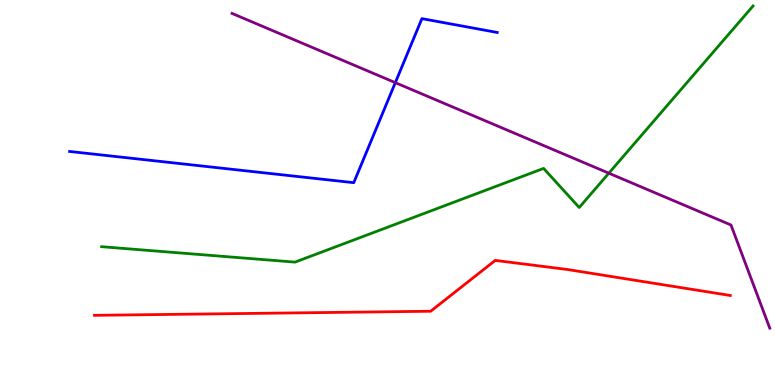[{'lines': ['blue', 'red'], 'intersections': []}, {'lines': ['green', 'red'], 'intersections': []}, {'lines': ['purple', 'red'], 'intersections': []}, {'lines': ['blue', 'green'], 'intersections': []}, {'lines': ['blue', 'purple'], 'intersections': [{'x': 5.1, 'y': 7.85}]}, {'lines': ['green', 'purple'], 'intersections': [{'x': 7.86, 'y': 5.5}]}]